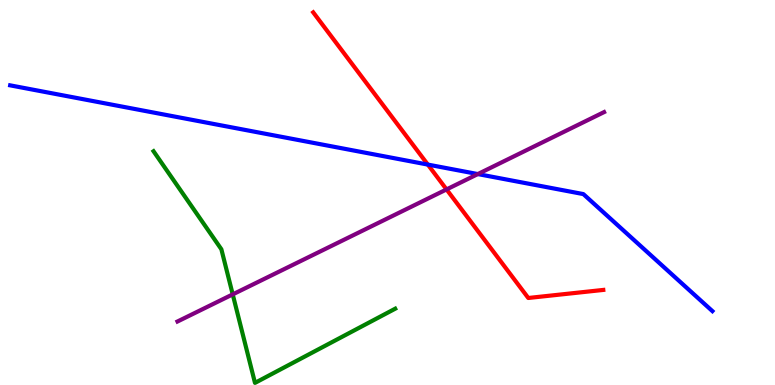[{'lines': ['blue', 'red'], 'intersections': [{'x': 5.52, 'y': 5.73}]}, {'lines': ['green', 'red'], 'intersections': []}, {'lines': ['purple', 'red'], 'intersections': [{'x': 5.76, 'y': 5.08}]}, {'lines': ['blue', 'green'], 'intersections': []}, {'lines': ['blue', 'purple'], 'intersections': [{'x': 6.17, 'y': 5.48}]}, {'lines': ['green', 'purple'], 'intersections': [{'x': 3.0, 'y': 2.35}]}]